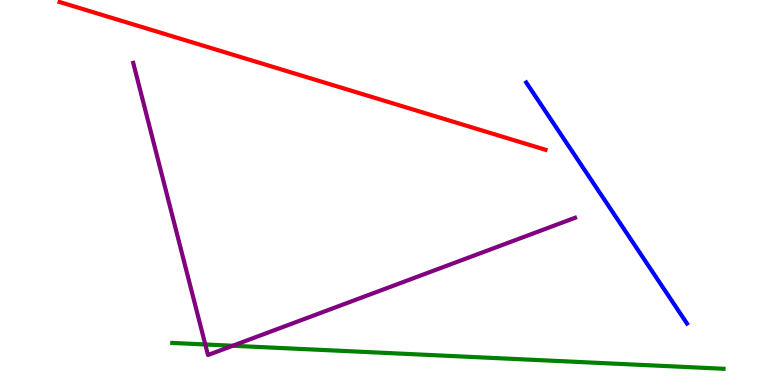[{'lines': ['blue', 'red'], 'intersections': []}, {'lines': ['green', 'red'], 'intersections': []}, {'lines': ['purple', 'red'], 'intersections': []}, {'lines': ['blue', 'green'], 'intersections': []}, {'lines': ['blue', 'purple'], 'intersections': []}, {'lines': ['green', 'purple'], 'intersections': [{'x': 2.65, 'y': 1.05}, {'x': 3.0, 'y': 1.02}]}]